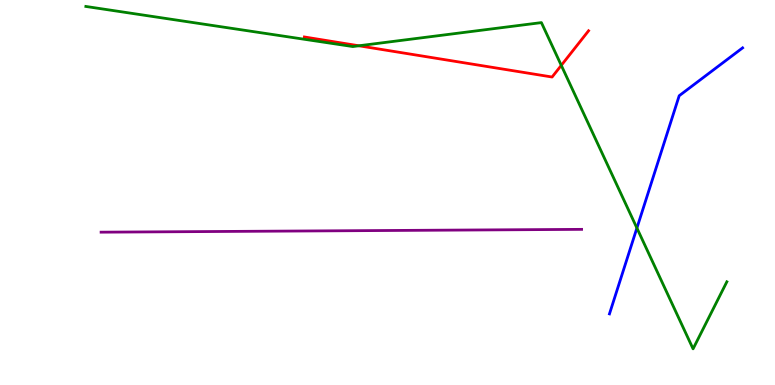[{'lines': ['blue', 'red'], 'intersections': []}, {'lines': ['green', 'red'], 'intersections': [{'x': 4.63, 'y': 8.81}, {'x': 7.24, 'y': 8.3}]}, {'lines': ['purple', 'red'], 'intersections': []}, {'lines': ['blue', 'green'], 'intersections': [{'x': 8.22, 'y': 4.08}]}, {'lines': ['blue', 'purple'], 'intersections': []}, {'lines': ['green', 'purple'], 'intersections': []}]